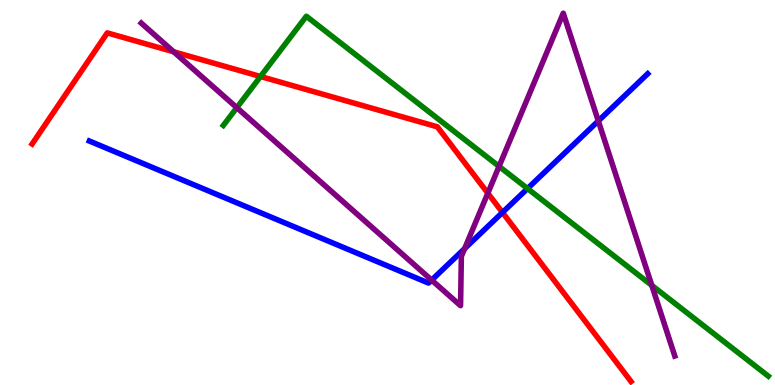[{'lines': ['blue', 'red'], 'intersections': [{'x': 6.48, 'y': 4.48}]}, {'lines': ['green', 'red'], 'intersections': [{'x': 3.36, 'y': 8.01}]}, {'lines': ['purple', 'red'], 'intersections': [{'x': 2.24, 'y': 8.65}, {'x': 6.29, 'y': 4.98}]}, {'lines': ['blue', 'green'], 'intersections': [{'x': 6.81, 'y': 5.1}]}, {'lines': ['blue', 'purple'], 'intersections': [{'x': 5.57, 'y': 2.72}, {'x': 5.99, 'y': 3.54}, {'x': 7.72, 'y': 6.86}]}, {'lines': ['green', 'purple'], 'intersections': [{'x': 3.06, 'y': 7.2}, {'x': 6.44, 'y': 5.68}, {'x': 8.41, 'y': 2.59}]}]